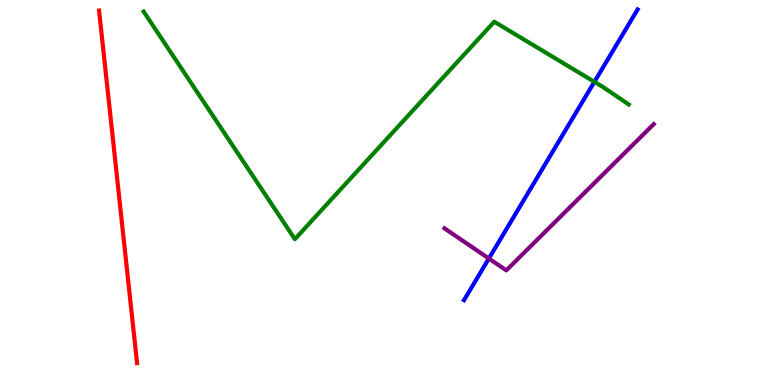[{'lines': ['blue', 'red'], 'intersections': []}, {'lines': ['green', 'red'], 'intersections': []}, {'lines': ['purple', 'red'], 'intersections': []}, {'lines': ['blue', 'green'], 'intersections': [{'x': 7.67, 'y': 7.87}]}, {'lines': ['blue', 'purple'], 'intersections': [{'x': 6.31, 'y': 3.29}]}, {'lines': ['green', 'purple'], 'intersections': []}]